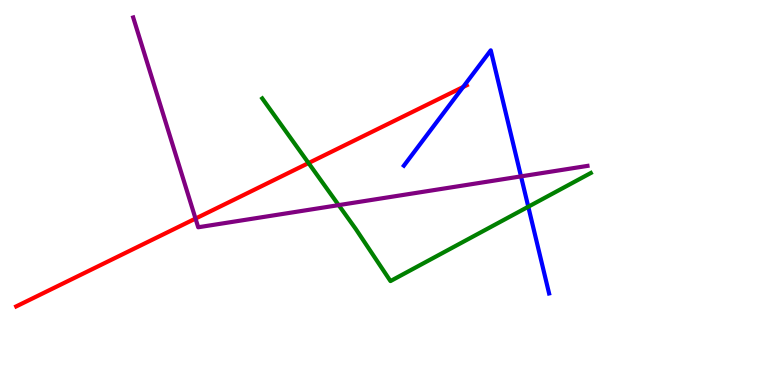[{'lines': ['blue', 'red'], 'intersections': [{'x': 5.98, 'y': 7.74}]}, {'lines': ['green', 'red'], 'intersections': [{'x': 3.98, 'y': 5.76}]}, {'lines': ['purple', 'red'], 'intersections': [{'x': 2.52, 'y': 4.32}]}, {'lines': ['blue', 'green'], 'intersections': [{'x': 6.82, 'y': 4.63}]}, {'lines': ['blue', 'purple'], 'intersections': [{'x': 6.72, 'y': 5.42}]}, {'lines': ['green', 'purple'], 'intersections': [{'x': 4.37, 'y': 4.67}]}]